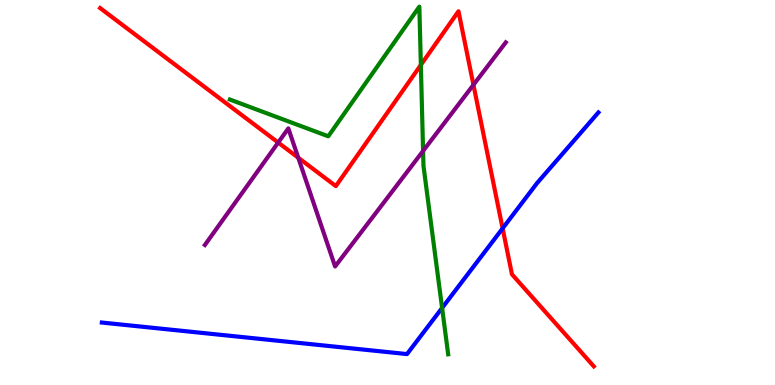[{'lines': ['blue', 'red'], 'intersections': [{'x': 6.49, 'y': 4.07}]}, {'lines': ['green', 'red'], 'intersections': [{'x': 5.43, 'y': 8.31}]}, {'lines': ['purple', 'red'], 'intersections': [{'x': 3.59, 'y': 6.3}, {'x': 3.85, 'y': 5.9}, {'x': 6.11, 'y': 7.8}]}, {'lines': ['blue', 'green'], 'intersections': [{'x': 5.7, 'y': 2.0}]}, {'lines': ['blue', 'purple'], 'intersections': []}, {'lines': ['green', 'purple'], 'intersections': [{'x': 5.46, 'y': 6.08}]}]